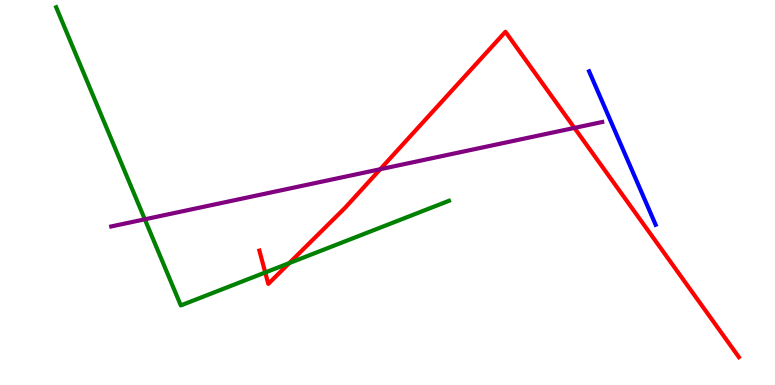[{'lines': ['blue', 'red'], 'intersections': []}, {'lines': ['green', 'red'], 'intersections': [{'x': 3.42, 'y': 2.92}, {'x': 3.73, 'y': 3.17}]}, {'lines': ['purple', 'red'], 'intersections': [{'x': 4.91, 'y': 5.6}, {'x': 7.41, 'y': 6.68}]}, {'lines': ['blue', 'green'], 'intersections': []}, {'lines': ['blue', 'purple'], 'intersections': []}, {'lines': ['green', 'purple'], 'intersections': [{'x': 1.87, 'y': 4.3}]}]